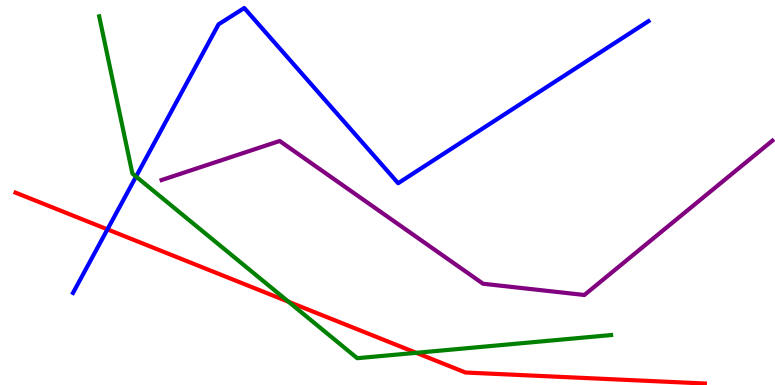[{'lines': ['blue', 'red'], 'intersections': [{'x': 1.39, 'y': 4.04}]}, {'lines': ['green', 'red'], 'intersections': [{'x': 3.72, 'y': 2.16}, {'x': 5.37, 'y': 0.836}]}, {'lines': ['purple', 'red'], 'intersections': []}, {'lines': ['blue', 'green'], 'intersections': [{'x': 1.76, 'y': 5.41}]}, {'lines': ['blue', 'purple'], 'intersections': []}, {'lines': ['green', 'purple'], 'intersections': []}]